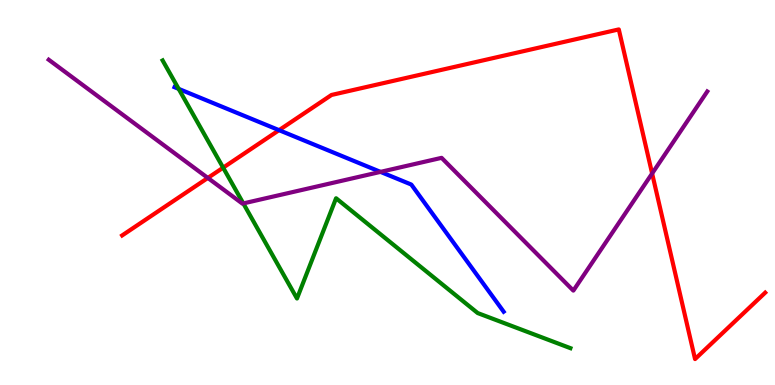[{'lines': ['blue', 'red'], 'intersections': [{'x': 3.6, 'y': 6.62}]}, {'lines': ['green', 'red'], 'intersections': [{'x': 2.88, 'y': 5.64}]}, {'lines': ['purple', 'red'], 'intersections': [{'x': 2.68, 'y': 5.38}, {'x': 8.41, 'y': 5.49}]}, {'lines': ['blue', 'green'], 'intersections': [{'x': 2.31, 'y': 7.69}]}, {'lines': ['blue', 'purple'], 'intersections': [{'x': 4.91, 'y': 5.54}]}, {'lines': ['green', 'purple'], 'intersections': [{'x': 3.14, 'y': 4.72}]}]